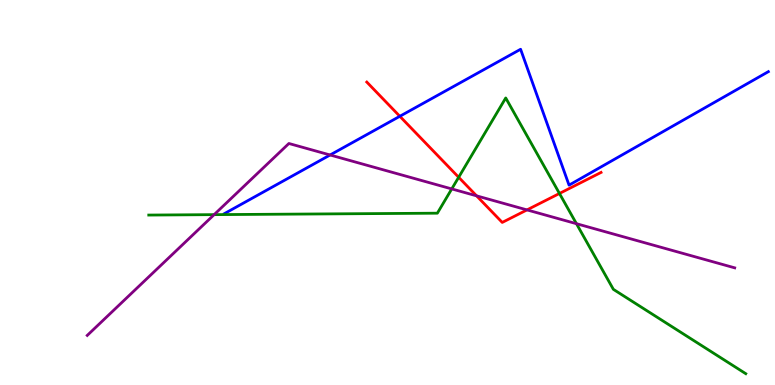[{'lines': ['blue', 'red'], 'intersections': [{'x': 5.16, 'y': 6.98}]}, {'lines': ['green', 'red'], 'intersections': [{'x': 5.92, 'y': 5.4}, {'x': 7.22, 'y': 4.97}]}, {'lines': ['purple', 'red'], 'intersections': [{'x': 6.15, 'y': 4.91}, {'x': 6.8, 'y': 4.55}]}, {'lines': ['blue', 'green'], 'intersections': []}, {'lines': ['blue', 'purple'], 'intersections': [{'x': 4.26, 'y': 5.97}]}, {'lines': ['green', 'purple'], 'intersections': [{'x': 2.76, 'y': 4.42}, {'x': 5.83, 'y': 5.09}, {'x': 7.44, 'y': 4.19}]}]